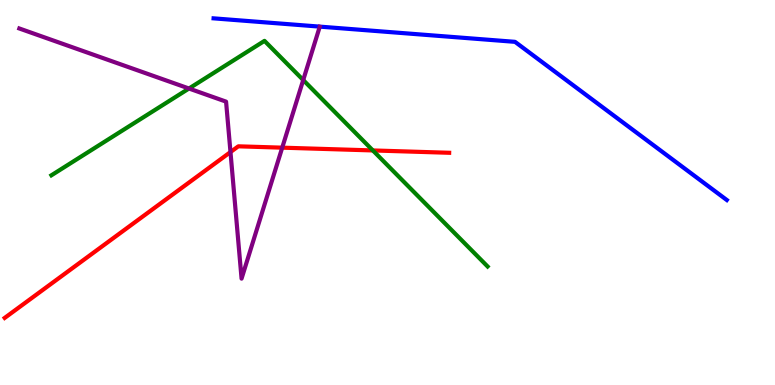[{'lines': ['blue', 'red'], 'intersections': []}, {'lines': ['green', 'red'], 'intersections': [{'x': 4.81, 'y': 6.09}]}, {'lines': ['purple', 'red'], 'intersections': [{'x': 2.97, 'y': 6.05}, {'x': 3.64, 'y': 6.16}]}, {'lines': ['blue', 'green'], 'intersections': []}, {'lines': ['blue', 'purple'], 'intersections': []}, {'lines': ['green', 'purple'], 'intersections': [{'x': 2.44, 'y': 7.7}, {'x': 3.91, 'y': 7.92}]}]